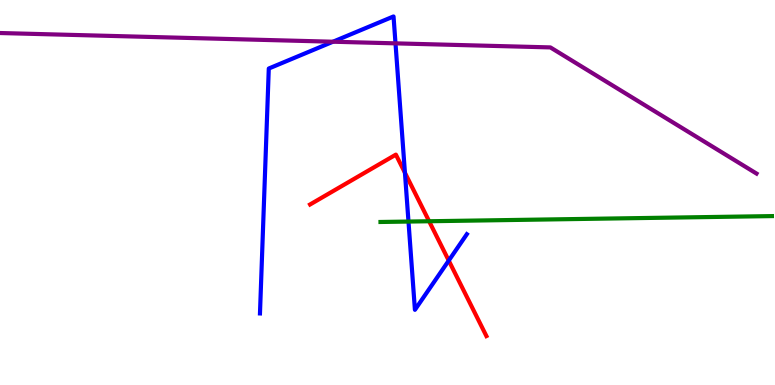[{'lines': ['blue', 'red'], 'intersections': [{'x': 5.22, 'y': 5.51}, {'x': 5.79, 'y': 3.23}]}, {'lines': ['green', 'red'], 'intersections': [{'x': 5.54, 'y': 4.25}]}, {'lines': ['purple', 'red'], 'intersections': []}, {'lines': ['blue', 'green'], 'intersections': [{'x': 5.27, 'y': 4.25}]}, {'lines': ['blue', 'purple'], 'intersections': [{'x': 4.3, 'y': 8.92}, {'x': 5.1, 'y': 8.87}]}, {'lines': ['green', 'purple'], 'intersections': []}]